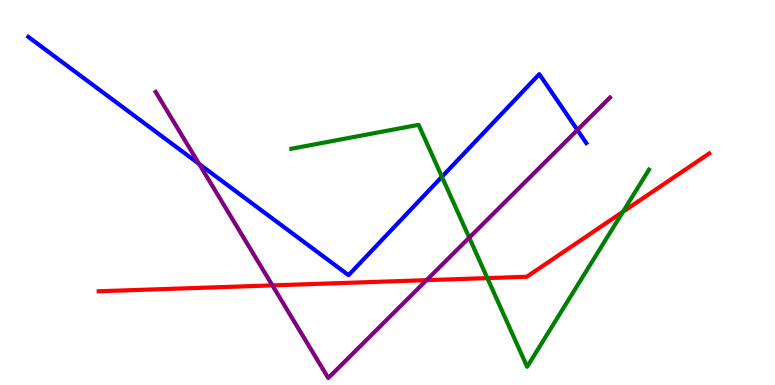[{'lines': ['blue', 'red'], 'intersections': []}, {'lines': ['green', 'red'], 'intersections': [{'x': 6.29, 'y': 2.78}, {'x': 8.04, 'y': 4.5}]}, {'lines': ['purple', 'red'], 'intersections': [{'x': 3.51, 'y': 2.59}, {'x': 5.5, 'y': 2.72}]}, {'lines': ['blue', 'green'], 'intersections': [{'x': 5.7, 'y': 5.41}]}, {'lines': ['blue', 'purple'], 'intersections': [{'x': 2.57, 'y': 5.74}, {'x': 7.45, 'y': 6.62}]}, {'lines': ['green', 'purple'], 'intersections': [{'x': 6.05, 'y': 3.83}]}]